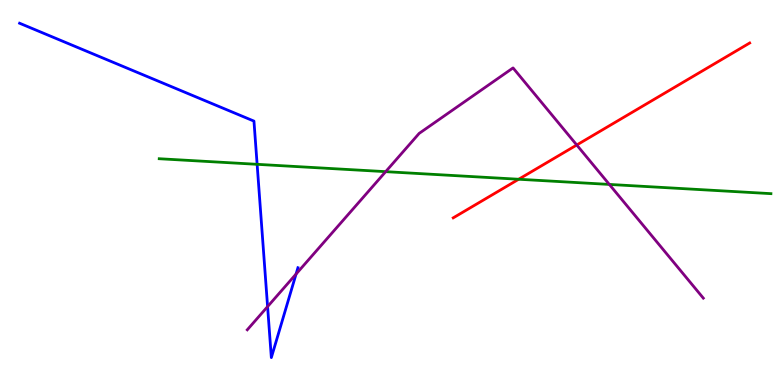[{'lines': ['blue', 'red'], 'intersections': []}, {'lines': ['green', 'red'], 'intersections': [{'x': 6.69, 'y': 5.34}]}, {'lines': ['purple', 'red'], 'intersections': [{'x': 7.44, 'y': 6.23}]}, {'lines': ['blue', 'green'], 'intersections': [{'x': 3.32, 'y': 5.73}]}, {'lines': ['blue', 'purple'], 'intersections': [{'x': 3.45, 'y': 2.04}, {'x': 3.82, 'y': 2.88}]}, {'lines': ['green', 'purple'], 'intersections': [{'x': 4.98, 'y': 5.54}, {'x': 7.86, 'y': 5.21}]}]